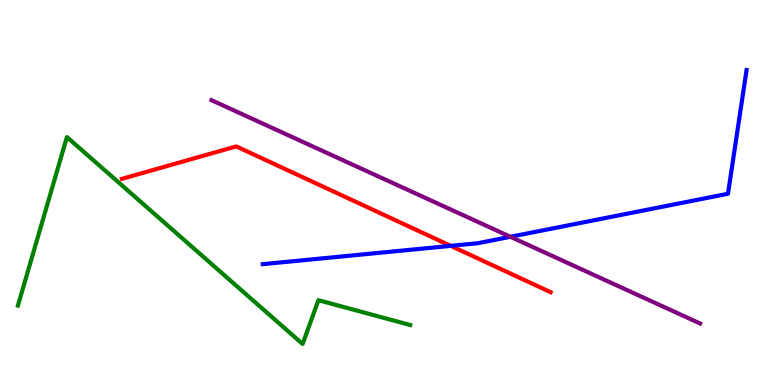[{'lines': ['blue', 'red'], 'intersections': [{'x': 5.82, 'y': 3.61}]}, {'lines': ['green', 'red'], 'intersections': []}, {'lines': ['purple', 'red'], 'intersections': []}, {'lines': ['blue', 'green'], 'intersections': []}, {'lines': ['blue', 'purple'], 'intersections': [{'x': 6.59, 'y': 3.85}]}, {'lines': ['green', 'purple'], 'intersections': []}]